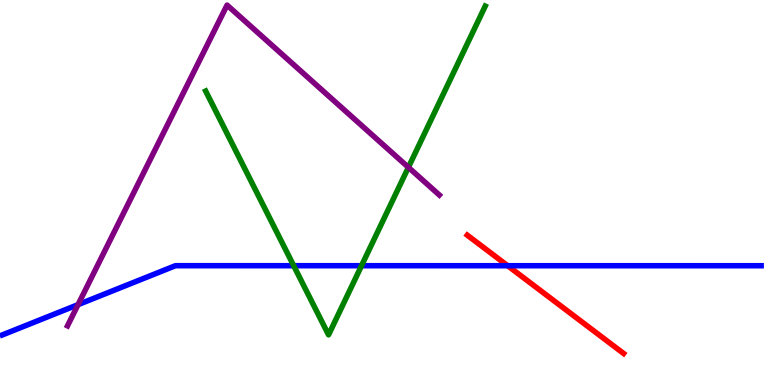[{'lines': ['blue', 'red'], 'intersections': [{'x': 6.55, 'y': 3.1}]}, {'lines': ['green', 'red'], 'intersections': []}, {'lines': ['purple', 'red'], 'intersections': []}, {'lines': ['blue', 'green'], 'intersections': [{'x': 3.79, 'y': 3.1}, {'x': 4.66, 'y': 3.1}]}, {'lines': ['blue', 'purple'], 'intersections': [{'x': 1.01, 'y': 2.09}]}, {'lines': ['green', 'purple'], 'intersections': [{'x': 5.27, 'y': 5.65}]}]